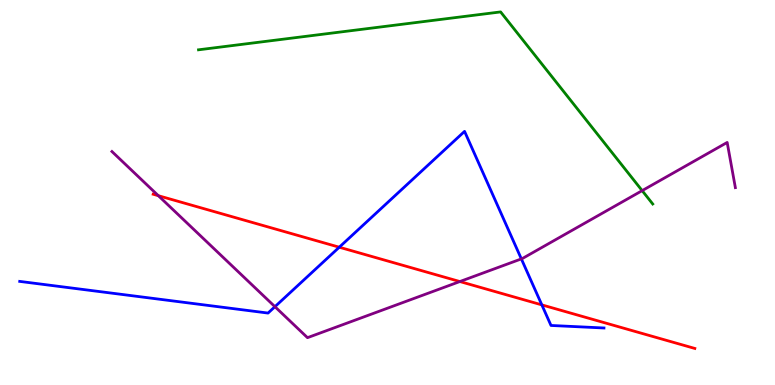[{'lines': ['blue', 'red'], 'intersections': [{'x': 4.38, 'y': 3.58}, {'x': 6.99, 'y': 2.08}]}, {'lines': ['green', 'red'], 'intersections': []}, {'lines': ['purple', 'red'], 'intersections': [{'x': 2.04, 'y': 4.92}, {'x': 5.93, 'y': 2.69}]}, {'lines': ['blue', 'green'], 'intersections': []}, {'lines': ['blue', 'purple'], 'intersections': [{'x': 3.55, 'y': 2.03}, {'x': 6.73, 'y': 3.28}]}, {'lines': ['green', 'purple'], 'intersections': [{'x': 8.29, 'y': 5.05}]}]